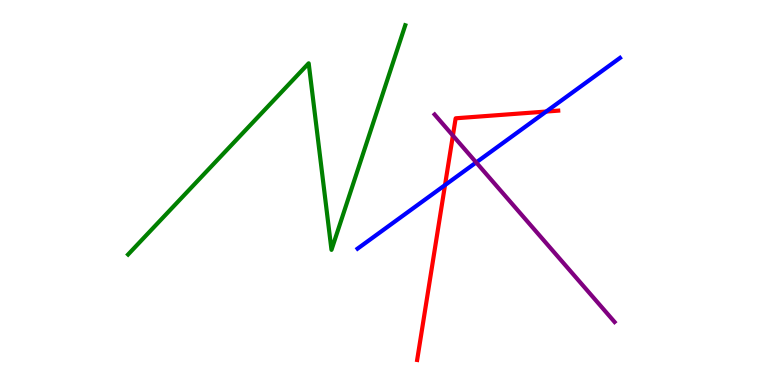[{'lines': ['blue', 'red'], 'intersections': [{'x': 5.74, 'y': 5.19}, {'x': 7.05, 'y': 7.1}]}, {'lines': ['green', 'red'], 'intersections': []}, {'lines': ['purple', 'red'], 'intersections': [{'x': 5.84, 'y': 6.48}]}, {'lines': ['blue', 'green'], 'intersections': []}, {'lines': ['blue', 'purple'], 'intersections': [{'x': 6.14, 'y': 5.78}]}, {'lines': ['green', 'purple'], 'intersections': []}]